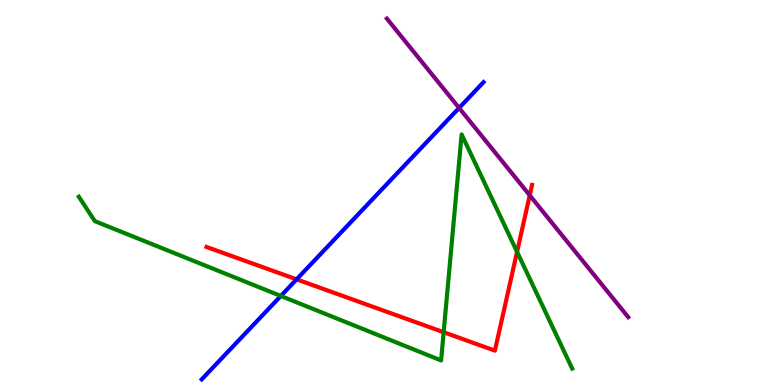[{'lines': ['blue', 'red'], 'intersections': [{'x': 3.83, 'y': 2.74}]}, {'lines': ['green', 'red'], 'intersections': [{'x': 5.72, 'y': 1.37}, {'x': 6.67, 'y': 3.46}]}, {'lines': ['purple', 'red'], 'intersections': [{'x': 6.84, 'y': 4.93}]}, {'lines': ['blue', 'green'], 'intersections': [{'x': 3.62, 'y': 2.31}]}, {'lines': ['blue', 'purple'], 'intersections': [{'x': 5.92, 'y': 7.2}]}, {'lines': ['green', 'purple'], 'intersections': []}]